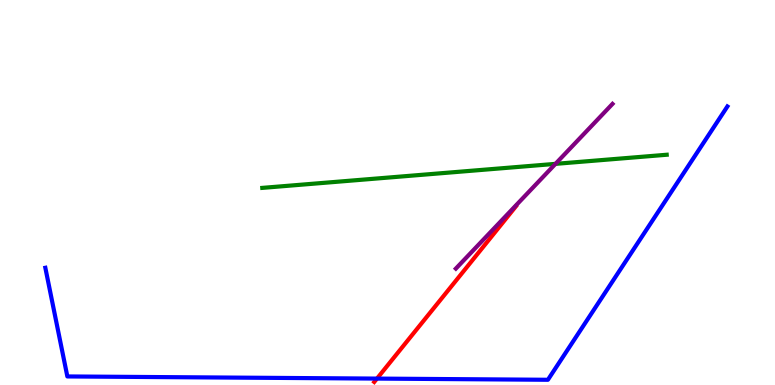[{'lines': ['blue', 'red'], 'intersections': [{'x': 4.86, 'y': 0.166}]}, {'lines': ['green', 'red'], 'intersections': []}, {'lines': ['purple', 'red'], 'intersections': []}, {'lines': ['blue', 'green'], 'intersections': []}, {'lines': ['blue', 'purple'], 'intersections': []}, {'lines': ['green', 'purple'], 'intersections': [{'x': 7.17, 'y': 5.74}]}]